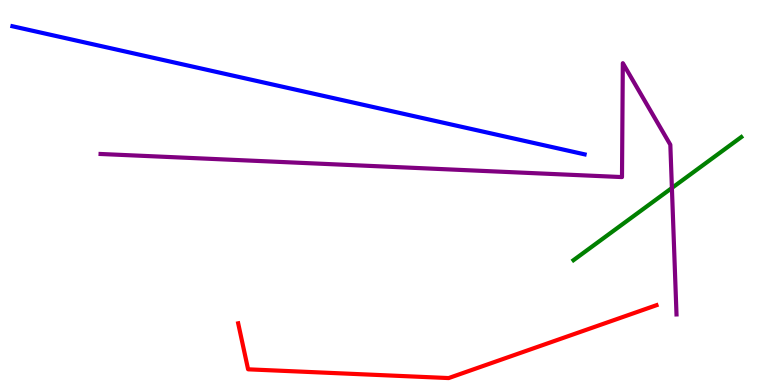[{'lines': ['blue', 'red'], 'intersections': []}, {'lines': ['green', 'red'], 'intersections': []}, {'lines': ['purple', 'red'], 'intersections': []}, {'lines': ['blue', 'green'], 'intersections': []}, {'lines': ['blue', 'purple'], 'intersections': []}, {'lines': ['green', 'purple'], 'intersections': [{'x': 8.67, 'y': 5.12}]}]